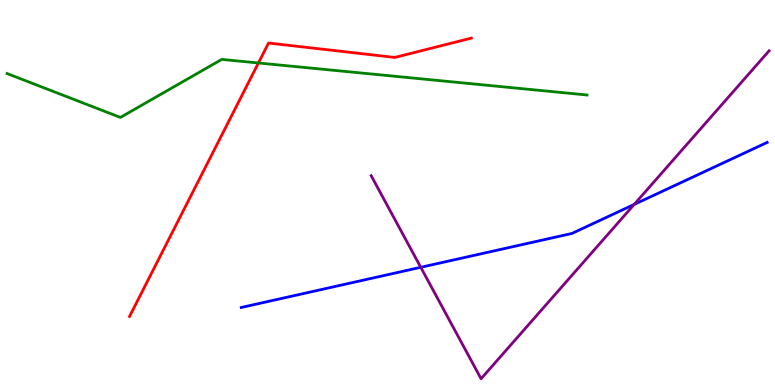[{'lines': ['blue', 'red'], 'intersections': []}, {'lines': ['green', 'red'], 'intersections': [{'x': 3.33, 'y': 8.36}]}, {'lines': ['purple', 'red'], 'intersections': []}, {'lines': ['blue', 'green'], 'intersections': []}, {'lines': ['blue', 'purple'], 'intersections': [{'x': 5.43, 'y': 3.06}, {'x': 8.18, 'y': 4.69}]}, {'lines': ['green', 'purple'], 'intersections': []}]